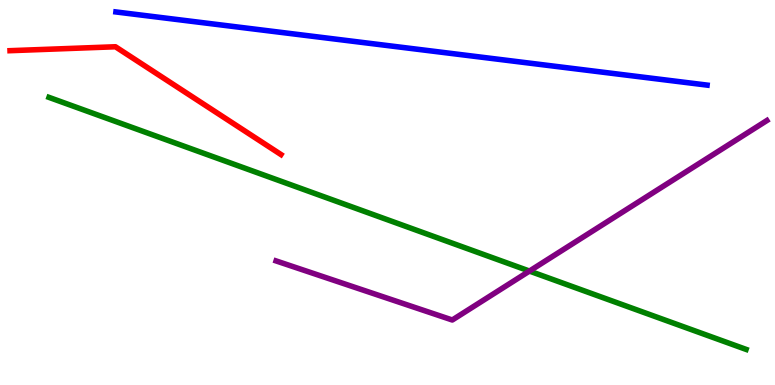[{'lines': ['blue', 'red'], 'intersections': []}, {'lines': ['green', 'red'], 'intersections': []}, {'lines': ['purple', 'red'], 'intersections': []}, {'lines': ['blue', 'green'], 'intersections': []}, {'lines': ['blue', 'purple'], 'intersections': []}, {'lines': ['green', 'purple'], 'intersections': [{'x': 6.83, 'y': 2.96}]}]